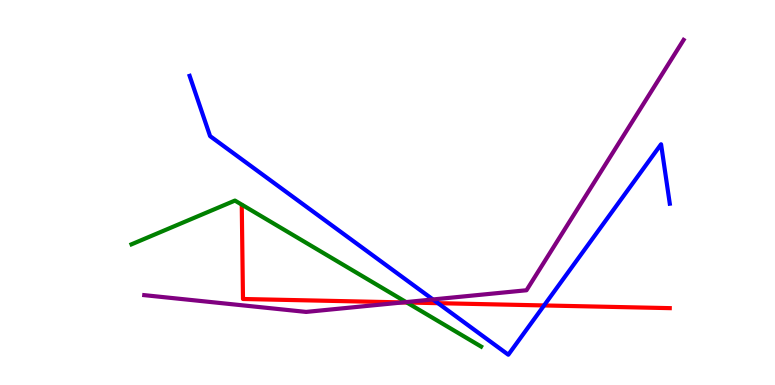[{'lines': ['blue', 'red'], 'intersections': [{'x': 5.65, 'y': 2.13}, {'x': 7.02, 'y': 2.07}]}, {'lines': ['green', 'red'], 'intersections': [{'x': 5.25, 'y': 2.14}]}, {'lines': ['purple', 'red'], 'intersections': [{'x': 5.2, 'y': 2.15}]}, {'lines': ['blue', 'green'], 'intersections': []}, {'lines': ['blue', 'purple'], 'intersections': [{'x': 5.59, 'y': 2.22}]}, {'lines': ['green', 'purple'], 'intersections': [{'x': 5.24, 'y': 2.15}]}]